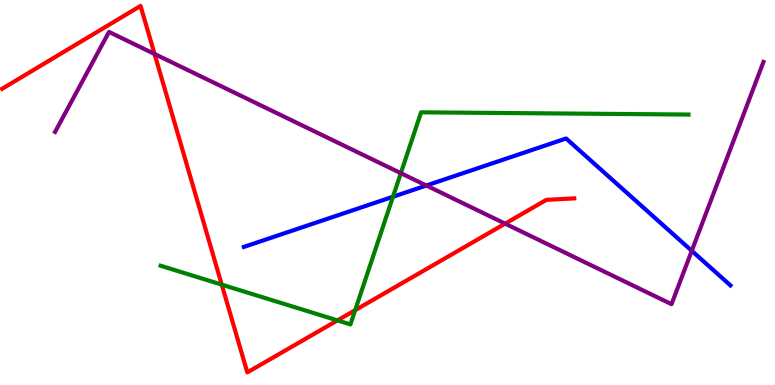[{'lines': ['blue', 'red'], 'intersections': []}, {'lines': ['green', 'red'], 'intersections': [{'x': 2.86, 'y': 2.61}, {'x': 4.35, 'y': 1.68}, {'x': 4.58, 'y': 1.94}]}, {'lines': ['purple', 'red'], 'intersections': [{'x': 1.99, 'y': 8.6}, {'x': 6.52, 'y': 4.19}]}, {'lines': ['blue', 'green'], 'intersections': [{'x': 5.07, 'y': 4.89}]}, {'lines': ['blue', 'purple'], 'intersections': [{'x': 5.5, 'y': 5.18}, {'x': 8.93, 'y': 3.49}]}, {'lines': ['green', 'purple'], 'intersections': [{'x': 5.17, 'y': 5.5}]}]